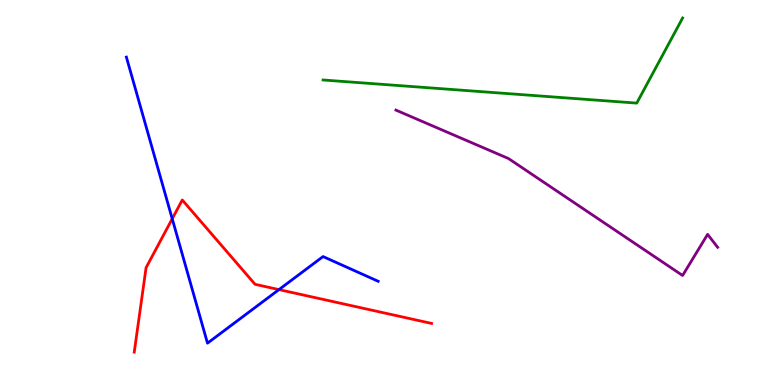[{'lines': ['blue', 'red'], 'intersections': [{'x': 2.22, 'y': 4.32}, {'x': 3.6, 'y': 2.48}]}, {'lines': ['green', 'red'], 'intersections': []}, {'lines': ['purple', 'red'], 'intersections': []}, {'lines': ['blue', 'green'], 'intersections': []}, {'lines': ['blue', 'purple'], 'intersections': []}, {'lines': ['green', 'purple'], 'intersections': []}]